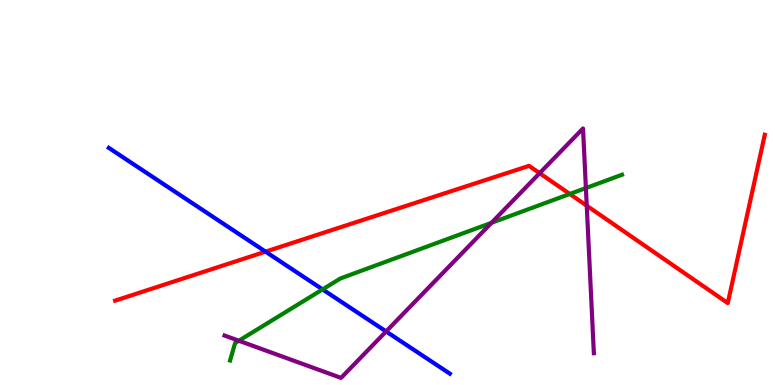[{'lines': ['blue', 'red'], 'intersections': [{'x': 3.43, 'y': 3.46}]}, {'lines': ['green', 'red'], 'intersections': [{'x': 7.35, 'y': 4.96}]}, {'lines': ['purple', 'red'], 'intersections': [{'x': 6.96, 'y': 5.5}, {'x': 7.57, 'y': 4.66}]}, {'lines': ['blue', 'green'], 'intersections': [{'x': 4.16, 'y': 2.48}]}, {'lines': ['blue', 'purple'], 'intersections': [{'x': 4.98, 'y': 1.39}]}, {'lines': ['green', 'purple'], 'intersections': [{'x': 3.08, 'y': 1.15}, {'x': 6.34, 'y': 4.21}, {'x': 7.56, 'y': 5.12}]}]